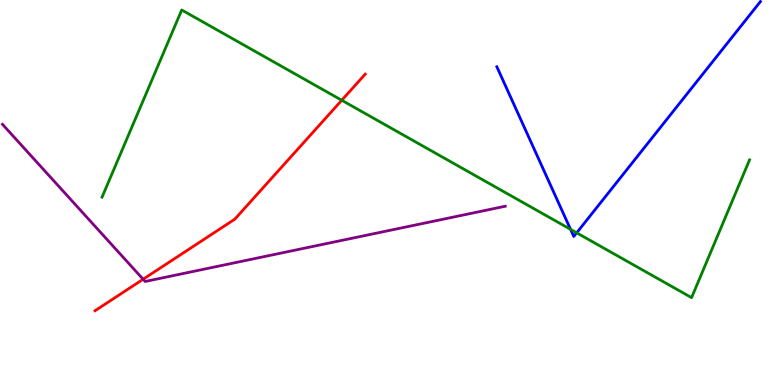[{'lines': ['blue', 'red'], 'intersections': []}, {'lines': ['green', 'red'], 'intersections': [{'x': 4.41, 'y': 7.4}]}, {'lines': ['purple', 'red'], 'intersections': [{'x': 1.85, 'y': 2.75}]}, {'lines': ['blue', 'green'], 'intersections': [{'x': 7.36, 'y': 4.04}, {'x': 7.44, 'y': 3.95}]}, {'lines': ['blue', 'purple'], 'intersections': []}, {'lines': ['green', 'purple'], 'intersections': []}]